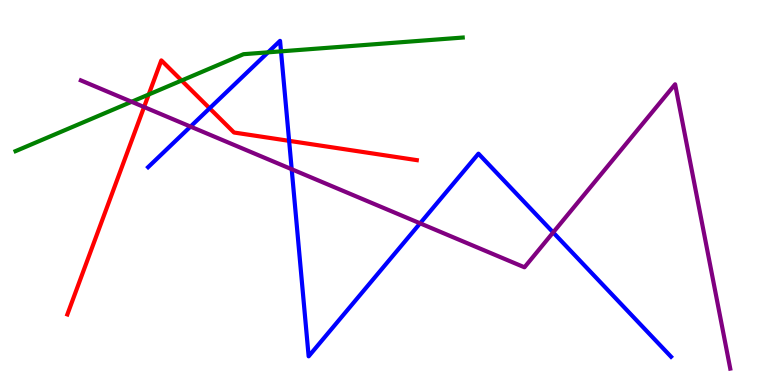[{'lines': ['blue', 'red'], 'intersections': [{'x': 2.7, 'y': 7.19}, {'x': 3.73, 'y': 6.34}]}, {'lines': ['green', 'red'], 'intersections': [{'x': 1.92, 'y': 7.55}, {'x': 2.34, 'y': 7.91}]}, {'lines': ['purple', 'red'], 'intersections': [{'x': 1.86, 'y': 7.22}]}, {'lines': ['blue', 'green'], 'intersections': [{'x': 3.46, 'y': 8.64}, {'x': 3.63, 'y': 8.67}]}, {'lines': ['blue', 'purple'], 'intersections': [{'x': 2.46, 'y': 6.71}, {'x': 3.76, 'y': 5.6}, {'x': 5.42, 'y': 4.2}, {'x': 7.14, 'y': 3.96}]}, {'lines': ['green', 'purple'], 'intersections': [{'x': 1.7, 'y': 7.36}]}]